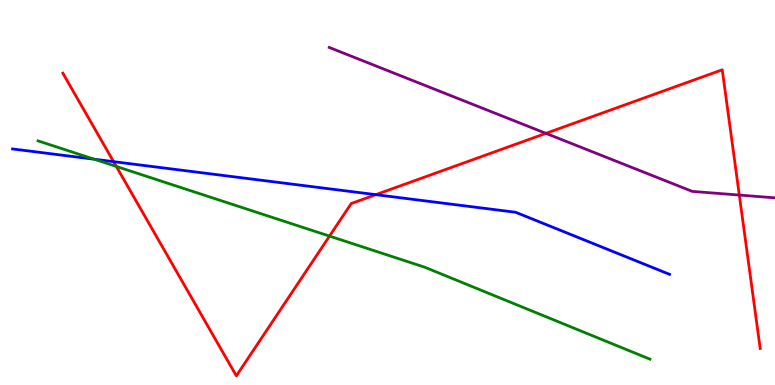[{'lines': ['blue', 'red'], 'intersections': [{'x': 1.47, 'y': 5.8}, {'x': 4.85, 'y': 4.94}]}, {'lines': ['green', 'red'], 'intersections': [{'x': 1.5, 'y': 5.68}, {'x': 4.25, 'y': 3.87}]}, {'lines': ['purple', 'red'], 'intersections': [{'x': 7.04, 'y': 6.54}, {'x': 9.54, 'y': 4.93}]}, {'lines': ['blue', 'green'], 'intersections': [{'x': 1.22, 'y': 5.86}]}, {'lines': ['blue', 'purple'], 'intersections': []}, {'lines': ['green', 'purple'], 'intersections': []}]